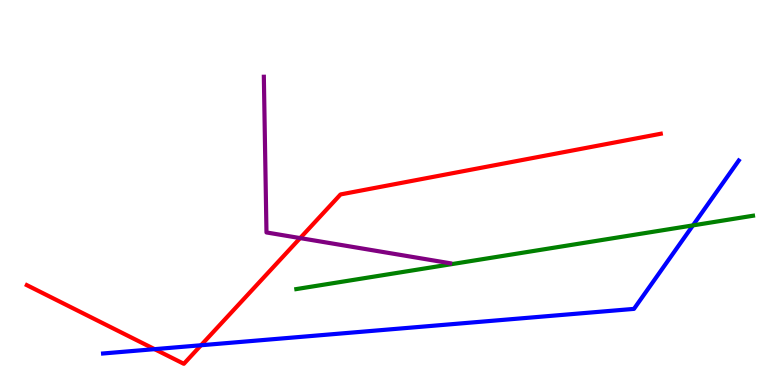[{'lines': ['blue', 'red'], 'intersections': [{'x': 1.99, 'y': 0.931}, {'x': 2.59, 'y': 1.03}]}, {'lines': ['green', 'red'], 'intersections': []}, {'lines': ['purple', 'red'], 'intersections': [{'x': 3.87, 'y': 3.82}]}, {'lines': ['blue', 'green'], 'intersections': [{'x': 8.94, 'y': 4.15}]}, {'lines': ['blue', 'purple'], 'intersections': []}, {'lines': ['green', 'purple'], 'intersections': []}]